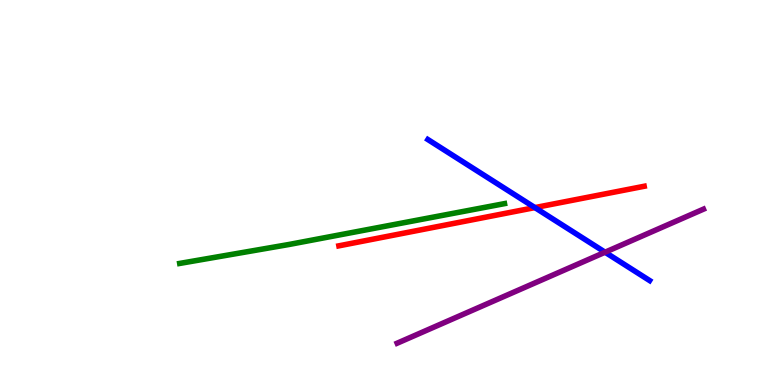[{'lines': ['blue', 'red'], 'intersections': [{'x': 6.9, 'y': 4.61}]}, {'lines': ['green', 'red'], 'intersections': []}, {'lines': ['purple', 'red'], 'intersections': []}, {'lines': ['blue', 'green'], 'intersections': []}, {'lines': ['blue', 'purple'], 'intersections': [{'x': 7.81, 'y': 3.45}]}, {'lines': ['green', 'purple'], 'intersections': []}]